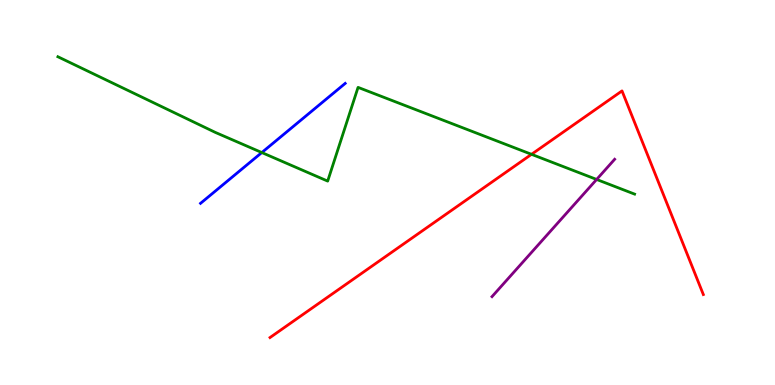[{'lines': ['blue', 'red'], 'intersections': []}, {'lines': ['green', 'red'], 'intersections': [{'x': 6.86, 'y': 5.99}]}, {'lines': ['purple', 'red'], 'intersections': []}, {'lines': ['blue', 'green'], 'intersections': [{'x': 3.38, 'y': 6.04}]}, {'lines': ['blue', 'purple'], 'intersections': []}, {'lines': ['green', 'purple'], 'intersections': [{'x': 7.7, 'y': 5.34}]}]